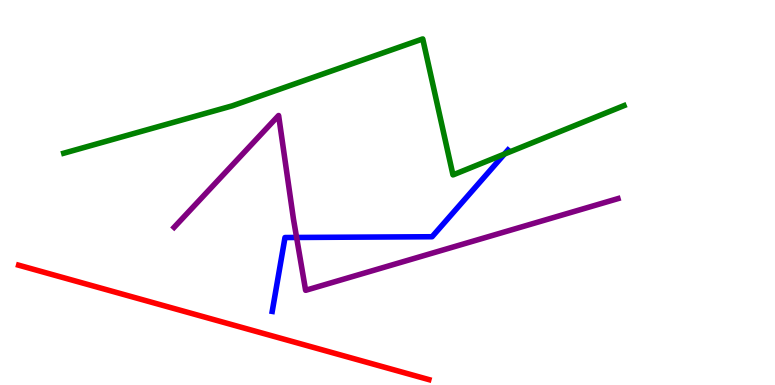[{'lines': ['blue', 'red'], 'intersections': []}, {'lines': ['green', 'red'], 'intersections': []}, {'lines': ['purple', 'red'], 'intersections': []}, {'lines': ['blue', 'green'], 'intersections': [{'x': 6.51, 'y': 6.0}]}, {'lines': ['blue', 'purple'], 'intersections': [{'x': 3.83, 'y': 3.83}]}, {'lines': ['green', 'purple'], 'intersections': []}]